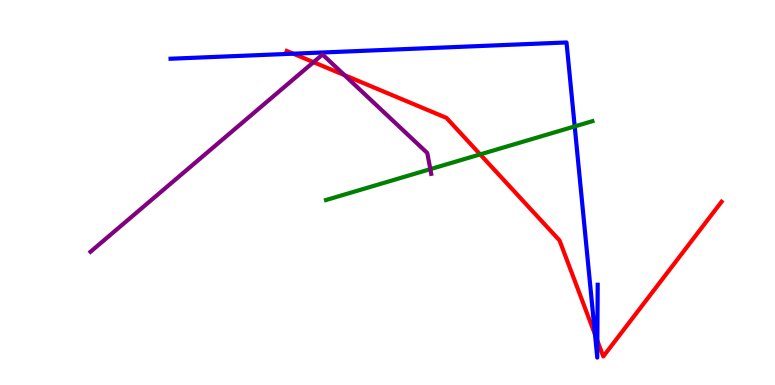[{'lines': ['blue', 'red'], 'intersections': [{'x': 3.78, 'y': 8.61}, {'x': 7.68, 'y': 1.31}, {'x': 7.71, 'y': 1.15}]}, {'lines': ['green', 'red'], 'intersections': [{'x': 6.2, 'y': 5.99}]}, {'lines': ['purple', 'red'], 'intersections': [{'x': 4.05, 'y': 8.39}, {'x': 4.44, 'y': 8.05}]}, {'lines': ['blue', 'green'], 'intersections': [{'x': 7.42, 'y': 6.72}]}, {'lines': ['blue', 'purple'], 'intersections': []}, {'lines': ['green', 'purple'], 'intersections': [{'x': 5.55, 'y': 5.61}]}]